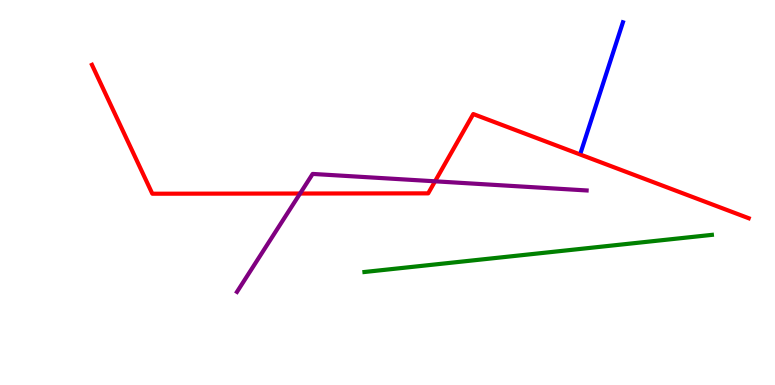[{'lines': ['blue', 'red'], 'intersections': []}, {'lines': ['green', 'red'], 'intersections': []}, {'lines': ['purple', 'red'], 'intersections': [{'x': 3.87, 'y': 4.97}, {'x': 5.61, 'y': 5.29}]}, {'lines': ['blue', 'green'], 'intersections': []}, {'lines': ['blue', 'purple'], 'intersections': []}, {'lines': ['green', 'purple'], 'intersections': []}]